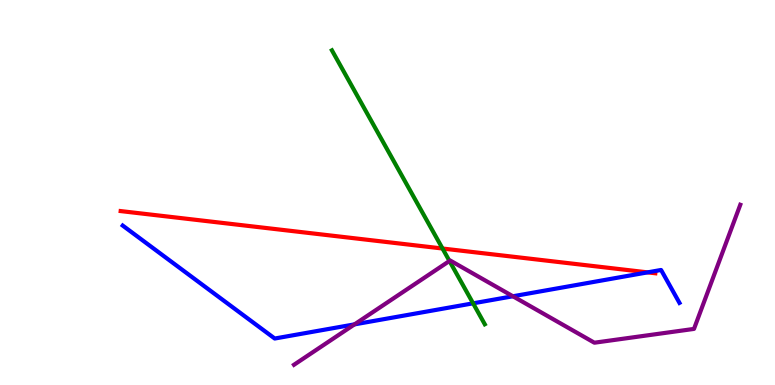[{'lines': ['blue', 'red'], 'intersections': [{'x': 8.36, 'y': 2.93}]}, {'lines': ['green', 'red'], 'intersections': [{'x': 5.71, 'y': 3.55}]}, {'lines': ['purple', 'red'], 'intersections': []}, {'lines': ['blue', 'green'], 'intersections': [{'x': 6.1, 'y': 2.12}]}, {'lines': ['blue', 'purple'], 'intersections': [{'x': 4.57, 'y': 1.57}, {'x': 6.62, 'y': 2.3}]}, {'lines': ['green', 'purple'], 'intersections': [{'x': 5.8, 'y': 3.22}]}]